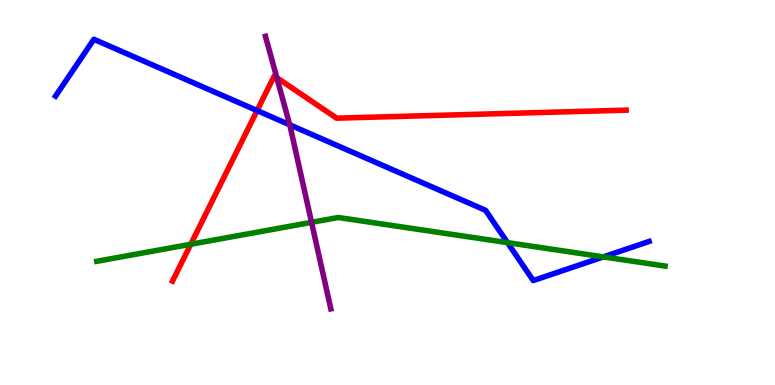[{'lines': ['blue', 'red'], 'intersections': [{'x': 3.32, 'y': 7.13}]}, {'lines': ['green', 'red'], 'intersections': [{'x': 2.46, 'y': 3.66}]}, {'lines': ['purple', 'red'], 'intersections': [{'x': 3.57, 'y': 7.98}]}, {'lines': ['blue', 'green'], 'intersections': [{'x': 6.55, 'y': 3.7}, {'x': 7.79, 'y': 3.33}]}, {'lines': ['blue', 'purple'], 'intersections': [{'x': 3.74, 'y': 6.76}]}, {'lines': ['green', 'purple'], 'intersections': [{'x': 4.02, 'y': 4.22}]}]